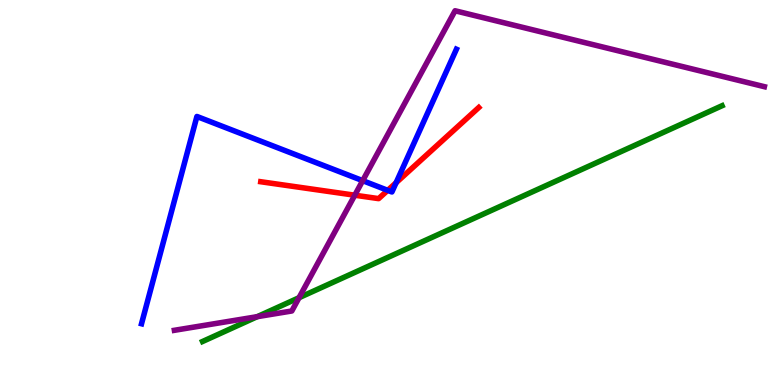[{'lines': ['blue', 'red'], 'intersections': [{'x': 5.0, 'y': 5.06}, {'x': 5.11, 'y': 5.25}]}, {'lines': ['green', 'red'], 'intersections': []}, {'lines': ['purple', 'red'], 'intersections': [{'x': 4.58, 'y': 4.93}]}, {'lines': ['blue', 'green'], 'intersections': []}, {'lines': ['blue', 'purple'], 'intersections': [{'x': 4.68, 'y': 5.31}]}, {'lines': ['green', 'purple'], 'intersections': [{'x': 3.32, 'y': 1.77}, {'x': 3.86, 'y': 2.27}]}]